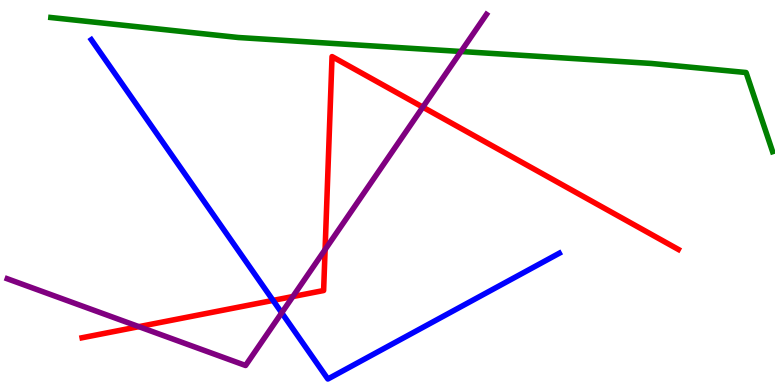[{'lines': ['blue', 'red'], 'intersections': [{'x': 3.52, 'y': 2.2}]}, {'lines': ['green', 'red'], 'intersections': []}, {'lines': ['purple', 'red'], 'intersections': [{'x': 1.79, 'y': 1.52}, {'x': 3.78, 'y': 2.3}, {'x': 4.19, 'y': 3.52}, {'x': 5.46, 'y': 7.22}]}, {'lines': ['blue', 'green'], 'intersections': []}, {'lines': ['blue', 'purple'], 'intersections': [{'x': 3.63, 'y': 1.88}]}, {'lines': ['green', 'purple'], 'intersections': [{'x': 5.95, 'y': 8.66}]}]